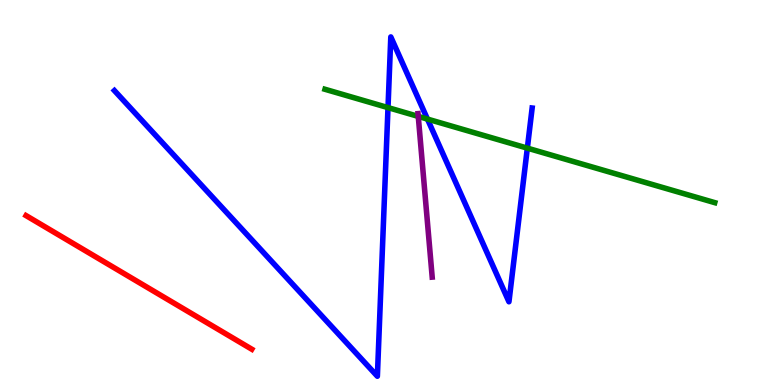[{'lines': ['blue', 'red'], 'intersections': []}, {'lines': ['green', 'red'], 'intersections': []}, {'lines': ['purple', 'red'], 'intersections': []}, {'lines': ['blue', 'green'], 'intersections': [{'x': 5.01, 'y': 7.2}, {'x': 5.52, 'y': 6.91}, {'x': 6.8, 'y': 6.15}]}, {'lines': ['blue', 'purple'], 'intersections': []}, {'lines': ['green', 'purple'], 'intersections': [{'x': 5.4, 'y': 6.98}]}]